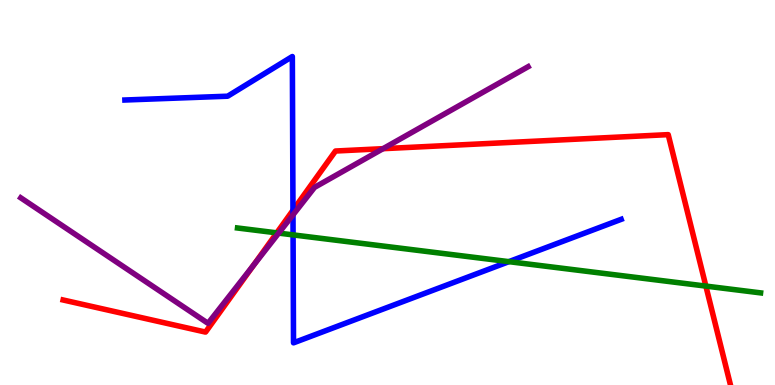[{'lines': ['blue', 'red'], 'intersections': [{'x': 3.78, 'y': 4.54}]}, {'lines': ['green', 'red'], 'intersections': [{'x': 3.57, 'y': 3.95}, {'x': 9.11, 'y': 2.57}]}, {'lines': ['purple', 'red'], 'intersections': [{'x': 3.27, 'y': 3.11}, {'x': 4.94, 'y': 6.14}]}, {'lines': ['blue', 'green'], 'intersections': [{'x': 3.78, 'y': 3.9}, {'x': 6.57, 'y': 3.2}]}, {'lines': ['blue', 'purple'], 'intersections': [{'x': 3.78, 'y': 4.42}]}, {'lines': ['green', 'purple'], 'intersections': [{'x': 3.6, 'y': 3.95}]}]